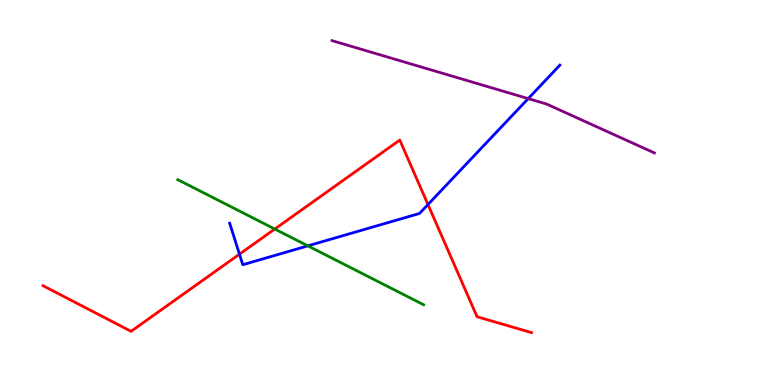[{'lines': ['blue', 'red'], 'intersections': [{'x': 3.09, 'y': 3.4}, {'x': 5.52, 'y': 4.69}]}, {'lines': ['green', 'red'], 'intersections': [{'x': 3.55, 'y': 4.05}]}, {'lines': ['purple', 'red'], 'intersections': []}, {'lines': ['blue', 'green'], 'intersections': [{'x': 3.97, 'y': 3.61}]}, {'lines': ['blue', 'purple'], 'intersections': [{'x': 6.82, 'y': 7.44}]}, {'lines': ['green', 'purple'], 'intersections': []}]